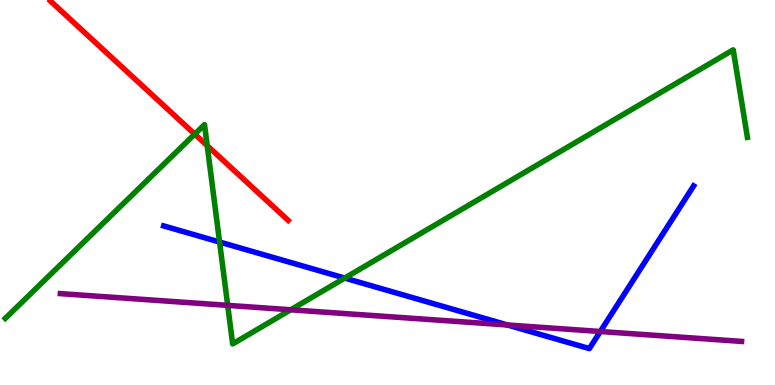[{'lines': ['blue', 'red'], 'intersections': []}, {'lines': ['green', 'red'], 'intersections': [{'x': 2.51, 'y': 6.52}, {'x': 2.67, 'y': 6.22}]}, {'lines': ['purple', 'red'], 'intersections': []}, {'lines': ['blue', 'green'], 'intersections': [{'x': 2.83, 'y': 3.71}, {'x': 4.45, 'y': 2.78}]}, {'lines': ['blue', 'purple'], 'intersections': [{'x': 6.55, 'y': 1.56}, {'x': 7.75, 'y': 1.39}]}, {'lines': ['green', 'purple'], 'intersections': [{'x': 2.94, 'y': 2.07}, {'x': 3.75, 'y': 1.95}]}]